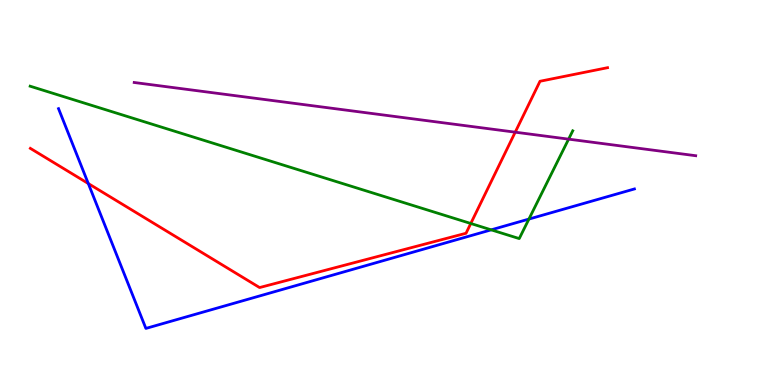[{'lines': ['blue', 'red'], 'intersections': [{'x': 1.14, 'y': 5.23}]}, {'lines': ['green', 'red'], 'intersections': [{'x': 6.07, 'y': 4.2}]}, {'lines': ['purple', 'red'], 'intersections': [{'x': 6.65, 'y': 6.57}]}, {'lines': ['blue', 'green'], 'intersections': [{'x': 6.34, 'y': 4.03}, {'x': 6.82, 'y': 4.31}]}, {'lines': ['blue', 'purple'], 'intersections': []}, {'lines': ['green', 'purple'], 'intersections': [{'x': 7.34, 'y': 6.39}]}]